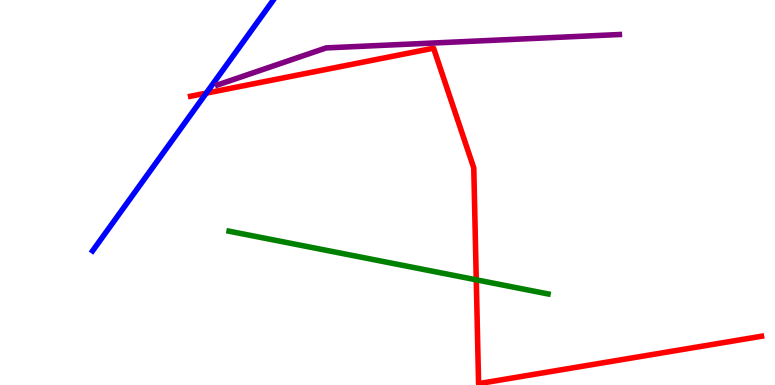[{'lines': ['blue', 'red'], 'intersections': [{'x': 2.66, 'y': 7.58}]}, {'lines': ['green', 'red'], 'intersections': [{'x': 6.15, 'y': 2.73}]}, {'lines': ['purple', 'red'], 'intersections': []}, {'lines': ['blue', 'green'], 'intersections': []}, {'lines': ['blue', 'purple'], 'intersections': []}, {'lines': ['green', 'purple'], 'intersections': []}]